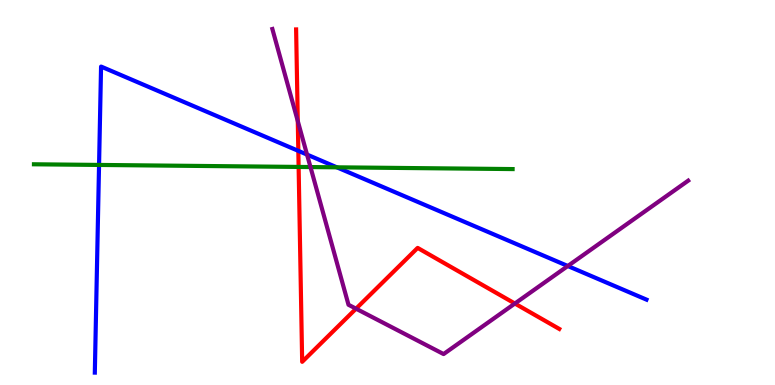[{'lines': ['blue', 'red'], 'intersections': [{'x': 3.85, 'y': 6.08}]}, {'lines': ['green', 'red'], 'intersections': [{'x': 3.85, 'y': 5.66}]}, {'lines': ['purple', 'red'], 'intersections': [{'x': 3.84, 'y': 6.86}, {'x': 4.59, 'y': 1.98}, {'x': 6.64, 'y': 2.12}]}, {'lines': ['blue', 'green'], 'intersections': [{'x': 1.28, 'y': 5.72}, {'x': 4.35, 'y': 5.65}]}, {'lines': ['blue', 'purple'], 'intersections': [{'x': 3.96, 'y': 5.98}, {'x': 7.33, 'y': 3.09}]}, {'lines': ['green', 'purple'], 'intersections': [{'x': 4.01, 'y': 5.66}]}]